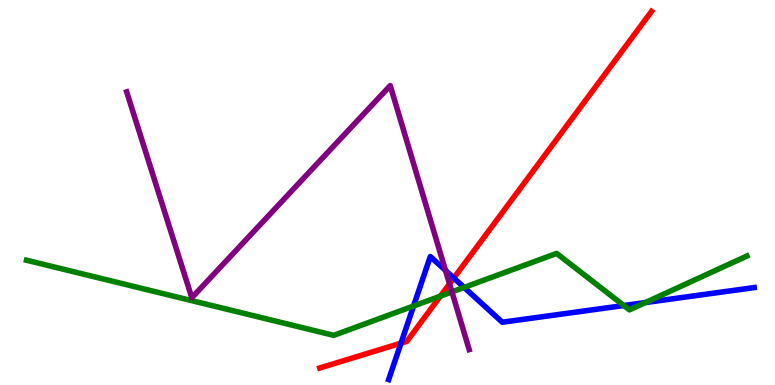[{'lines': ['blue', 'red'], 'intersections': [{'x': 5.17, 'y': 1.09}, {'x': 5.86, 'y': 2.78}]}, {'lines': ['green', 'red'], 'intersections': [{'x': 5.68, 'y': 2.31}]}, {'lines': ['purple', 'red'], 'intersections': [{'x': 5.8, 'y': 2.63}]}, {'lines': ['blue', 'green'], 'intersections': [{'x': 5.34, 'y': 2.05}, {'x': 5.99, 'y': 2.53}, {'x': 8.05, 'y': 2.06}, {'x': 8.33, 'y': 2.14}]}, {'lines': ['blue', 'purple'], 'intersections': [{'x': 5.75, 'y': 2.98}]}, {'lines': ['green', 'purple'], 'intersections': [{'x': 5.83, 'y': 2.42}]}]